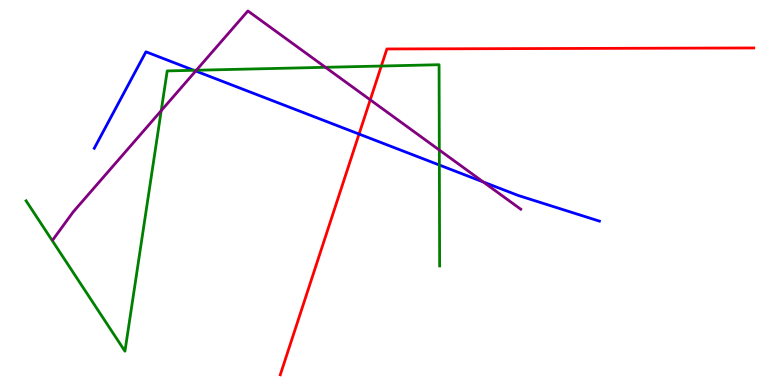[{'lines': ['blue', 'red'], 'intersections': [{'x': 4.63, 'y': 6.52}]}, {'lines': ['green', 'red'], 'intersections': [{'x': 4.92, 'y': 8.28}]}, {'lines': ['purple', 'red'], 'intersections': [{'x': 4.78, 'y': 7.41}]}, {'lines': ['blue', 'green'], 'intersections': [{'x': 2.5, 'y': 8.17}, {'x': 5.67, 'y': 5.71}]}, {'lines': ['blue', 'purple'], 'intersections': [{'x': 2.52, 'y': 8.16}, {'x': 6.24, 'y': 5.27}]}, {'lines': ['green', 'purple'], 'intersections': [{'x': 2.08, 'y': 7.13}, {'x': 2.53, 'y': 8.18}, {'x': 4.2, 'y': 8.25}, {'x': 5.67, 'y': 6.1}]}]